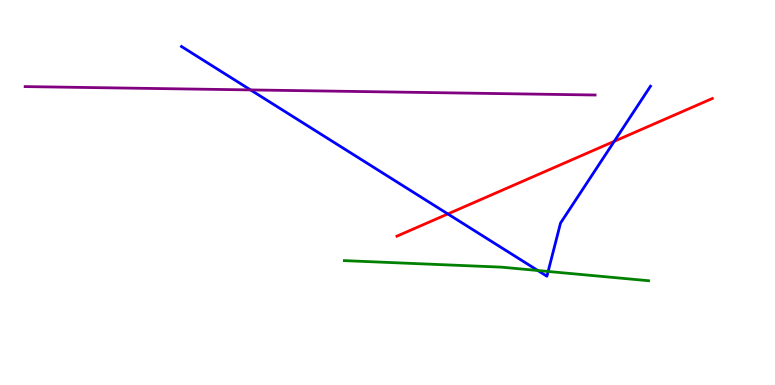[{'lines': ['blue', 'red'], 'intersections': [{'x': 5.78, 'y': 4.44}, {'x': 7.93, 'y': 6.33}]}, {'lines': ['green', 'red'], 'intersections': []}, {'lines': ['purple', 'red'], 'intersections': []}, {'lines': ['blue', 'green'], 'intersections': [{'x': 6.94, 'y': 2.97}, {'x': 7.07, 'y': 2.95}]}, {'lines': ['blue', 'purple'], 'intersections': [{'x': 3.23, 'y': 7.66}]}, {'lines': ['green', 'purple'], 'intersections': []}]